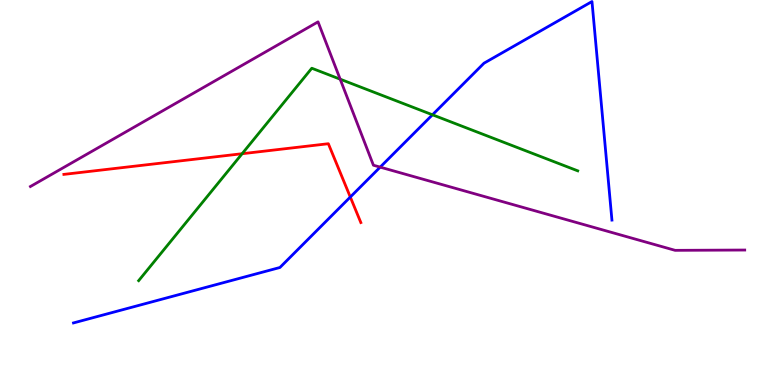[{'lines': ['blue', 'red'], 'intersections': [{'x': 4.52, 'y': 4.88}]}, {'lines': ['green', 'red'], 'intersections': [{'x': 3.12, 'y': 6.01}]}, {'lines': ['purple', 'red'], 'intersections': []}, {'lines': ['blue', 'green'], 'intersections': [{'x': 5.58, 'y': 7.02}]}, {'lines': ['blue', 'purple'], 'intersections': [{'x': 4.91, 'y': 5.66}]}, {'lines': ['green', 'purple'], 'intersections': [{'x': 4.39, 'y': 7.94}]}]